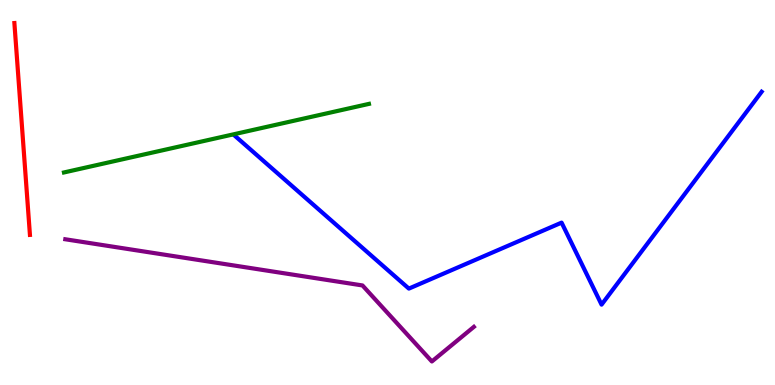[{'lines': ['blue', 'red'], 'intersections': []}, {'lines': ['green', 'red'], 'intersections': []}, {'lines': ['purple', 'red'], 'intersections': []}, {'lines': ['blue', 'green'], 'intersections': []}, {'lines': ['blue', 'purple'], 'intersections': []}, {'lines': ['green', 'purple'], 'intersections': []}]